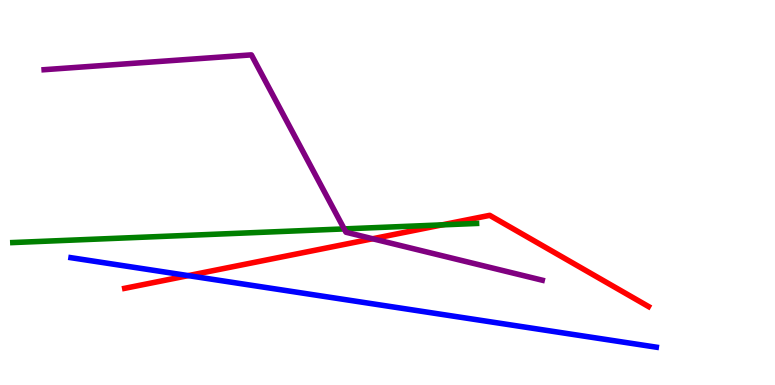[{'lines': ['blue', 'red'], 'intersections': [{'x': 2.43, 'y': 2.84}]}, {'lines': ['green', 'red'], 'intersections': [{'x': 5.7, 'y': 4.16}]}, {'lines': ['purple', 'red'], 'intersections': [{'x': 4.81, 'y': 3.8}]}, {'lines': ['blue', 'green'], 'intersections': []}, {'lines': ['blue', 'purple'], 'intersections': []}, {'lines': ['green', 'purple'], 'intersections': [{'x': 4.44, 'y': 4.05}]}]